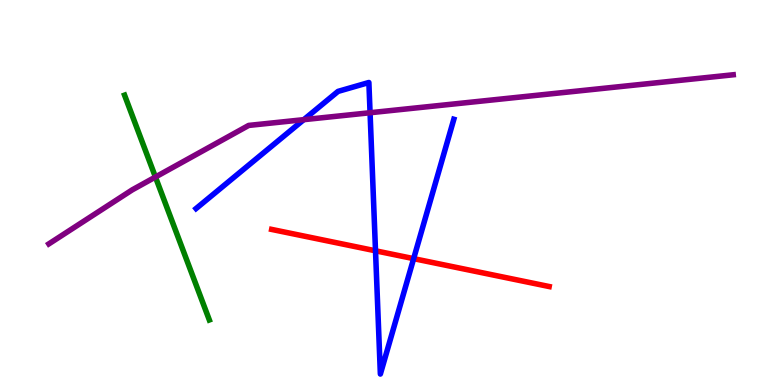[{'lines': ['blue', 'red'], 'intersections': [{'x': 4.85, 'y': 3.49}, {'x': 5.34, 'y': 3.28}]}, {'lines': ['green', 'red'], 'intersections': []}, {'lines': ['purple', 'red'], 'intersections': []}, {'lines': ['blue', 'green'], 'intersections': []}, {'lines': ['blue', 'purple'], 'intersections': [{'x': 3.92, 'y': 6.89}, {'x': 4.78, 'y': 7.07}]}, {'lines': ['green', 'purple'], 'intersections': [{'x': 2.01, 'y': 5.4}]}]